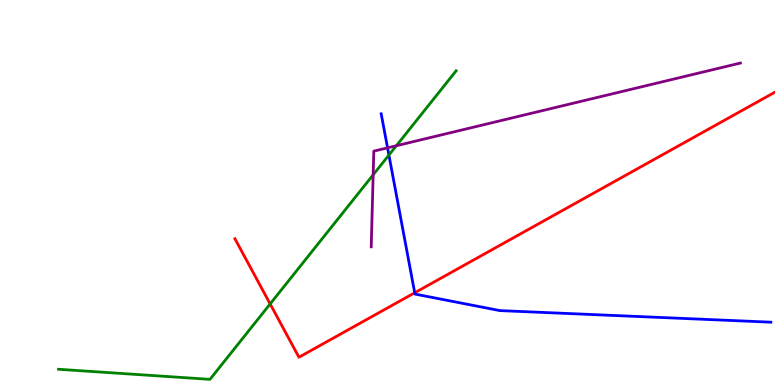[{'lines': ['blue', 'red'], 'intersections': [{'x': 5.35, 'y': 2.4}]}, {'lines': ['green', 'red'], 'intersections': [{'x': 3.49, 'y': 2.11}]}, {'lines': ['purple', 'red'], 'intersections': []}, {'lines': ['blue', 'green'], 'intersections': [{'x': 5.02, 'y': 5.97}]}, {'lines': ['blue', 'purple'], 'intersections': [{'x': 5.0, 'y': 6.16}]}, {'lines': ['green', 'purple'], 'intersections': [{'x': 4.82, 'y': 5.46}, {'x': 5.11, 'y': 6.22}]}]